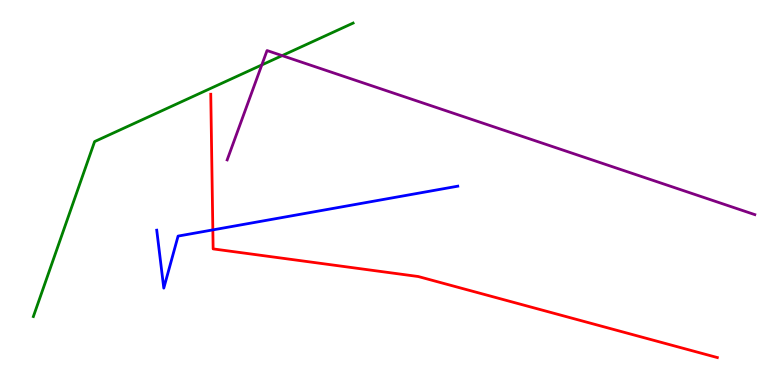[{'lines': ['blue', 'red'], 'intersections': [{'x': 2.75, 'y': 4.03}]}, {'lines': ['green', 'red'], 'intersections': []}, {'lines': ['purple', 'red'], 'intersections': []}, {'lines': ['blue', 'green'], 'intersections': []}, {'lines': ['blue', 'purple'], 'intersections': []}, {'lines': ['green', 'purple'], 'intersections': [{'x': 3.38, 'y': 8.31}, {'x': 3.64, 'y': 8.56}]}]